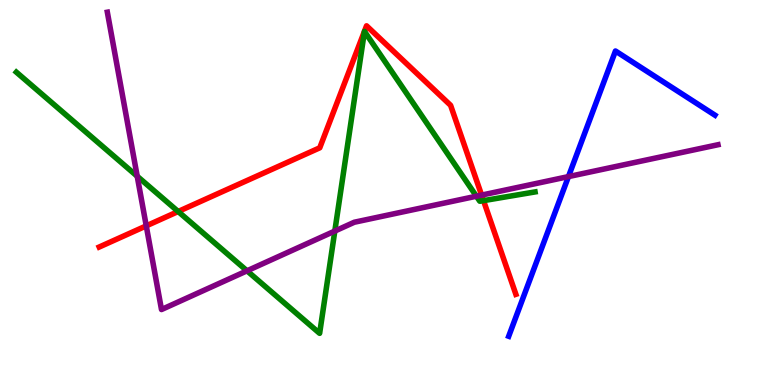[{'lines': ['blue', 'red'], 'intersections': []}, {'lines': ['green', 'red'], 'intersections': [{'x': 2.3, 'y': 4.51}, {'x': 6.24, 'y': 4.79}]}, {'lines': ['purple', 'red'], 'intersections': [{'x': 1.89, 'y': 4.13}, {'x': 6.21, 'y': 4.93}]}, {'lines': ['blue', 'green'], 'intersections': []}, {'lines': ['blue', 'purple'], 'intersections': [{'x': 7.33, 'y': 5.41}]}, {'lines': ['green', 'purple'], 'intersections': [{'x': 1.77, 'y': 5.42}, {'x': 3.19, 'y': 2.97}, {'x': 4.32, 'y': 4.0}, {'x': 6.15, 'y': 4.9}]}]